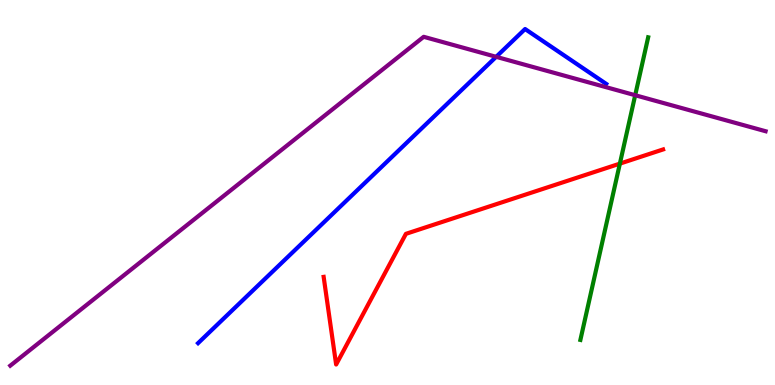[{'lines': ['blue', 'red'], 'intersections': []}, {'lines': ['green', 'red'], 'intersections': [{'x': 8.0, 'y': 5.75}]}, {'lines': ['purple', 'red'], 'intersections': []}, {'lines': ['blue', 'green'], 'intersections': []}, {'lines': ['blue', 'purple'], 'intersections': [{'x': 6.4, 'y': 8.52}]}, {'lines': ['green', 'purple'], 'intersections': [{'x': 8.2, 'y': 7.53}]}]